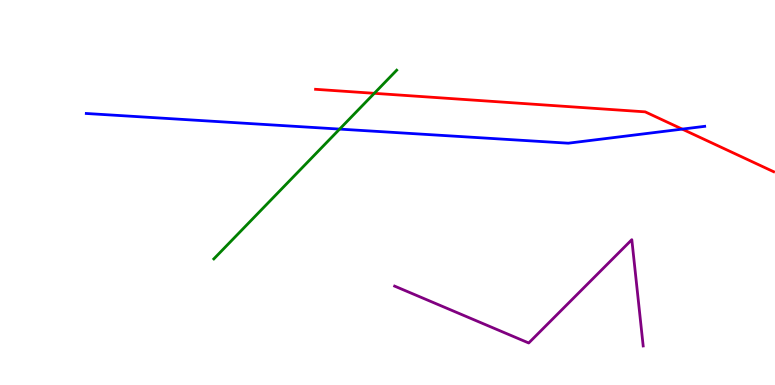[{'lines': ['blue', 'red'], 'intersections': [{'x': 8.8, 'y': 6.65}]}, {'lines': ['green', 'red'], 'intersections': [{'x': 4.83, 'y': 7.58}]}, {'lines': ['purple', 'red'], 'intersections': []}, {'lines': ['blue', 'green'], 'intersections': [{'x': 4.38, 'y': 6.65}]}, {'lines': ['blue', 'purple'], 'intersections': []}, {'lines': ['green', 'purple'], 'intersections': []}]